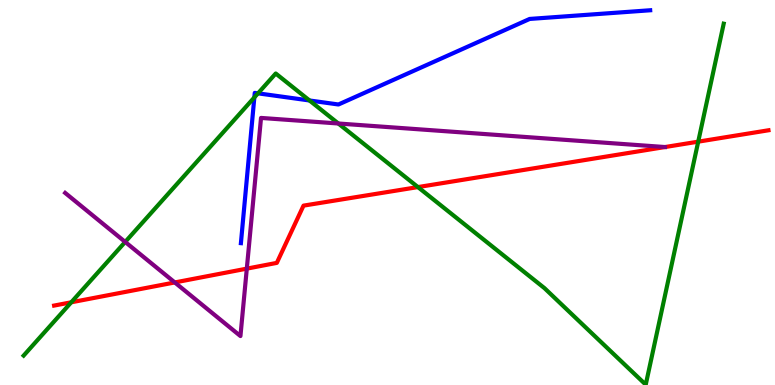[{'lines': ['blue', 'red'], 'intersections': []}, {'lines': ['green', 'red'], 'intersections': [{'x': 0.92, 'y': 2.15}, {'x': 5.39, 'y': 5.14}, {'x': 9.01, 'y': 6.32}]}, {'lines': ['purple', 'red'], 'intersections': [{'x': 2.26, 'y': 2.66}, {'x': 3.18, 'y': 3.02}]}, {'lines': ['blue', 'green'], 'intersections': [{'x': 3.28, 'y': 7.47}, {'x': 3.33, 'y': 7.58}, {'x': 3.99, 'y': 7.39}]}, {'lines': ['blue', 'purple'], 'intersections': []}, {'lines': ['green', 'purple'], 'intersections': [{'x': 1.62, 'y': 3.72}, {'x': 4.37, 'y': 6.79}]}]